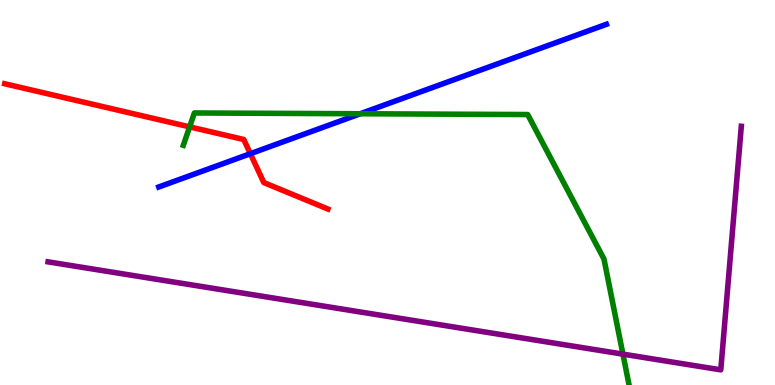[{'lines': ['blue', 'red'], 'intersections': [{'x': 3.23, 'y': 6.01}]}, {'lines': ['green', 'red'], 'intersections': [{'x': 2.45, 'y': 6.7}]}, {'lines': ['purple', 'red'], 'intersections': []}, {'lines': ['blue', 'green'], 'intersections': [{'x': 4.65, 'y': 7.05}]}, {'lines': ['blue', 'purple'], 'intersections': []}, {'lines': ['green', 'purple'], 'intersections': [{'x': 8.04, 'y': 0.802}]}]